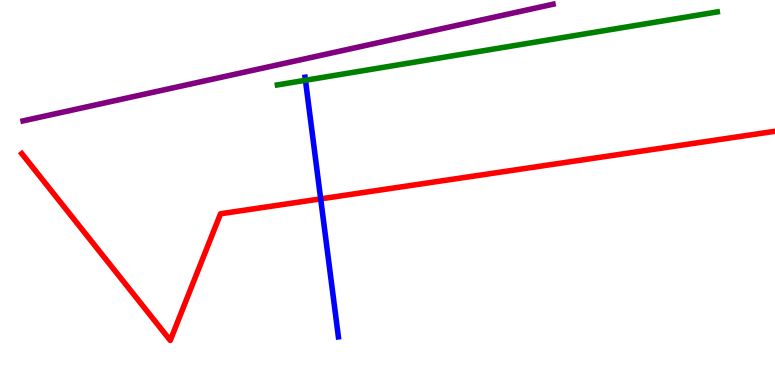[{'lines': ['blue', 'red'], 'intersections': [{'x': 4.14, 'y': 4.83}]}, {'lines': ['green', 'red'], 'intersections': []}, {'lines': ['purple', 'red'], 'intersections': []}, {'lines': ['blue', 'green'], 'intersections': [{'x': 3.94, 'y': 7.92}]}, {'lines': ['blue', 'purple'], 'intersections': []}, {'lines': ['green', 'purple'], 'intersections': []}]